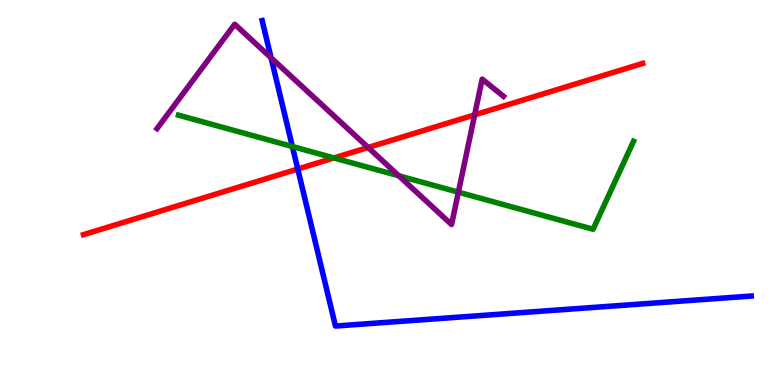[{'lines': ['blue', 'red'], 'intersections': [{'x': 3.84, 'y': 5.61}]}, {'lines': ['green', 'red'], 'intersections': [{'x': 4.31, 'y': 5.9}]}, {'lines': ['purple', 'red'], 'intersections': [{'x': 4.75, 'y': 6.17}, {'x': 6.12, 'y': 7.02}]}, {'lines': ['blue', 'green'], 'intersections': [{'x': 3.77, 'y': 6.19}]}, {'lines': ['blue', 'purple'], 'intersections': [{'x': 3.5, 'y': 8.5}]}, {'lines': ['green', 'purple'], 'intersections': [{'x': 5.15, 'y': 5.43}, {'x': 5.91, 'y': 5.01}]}]